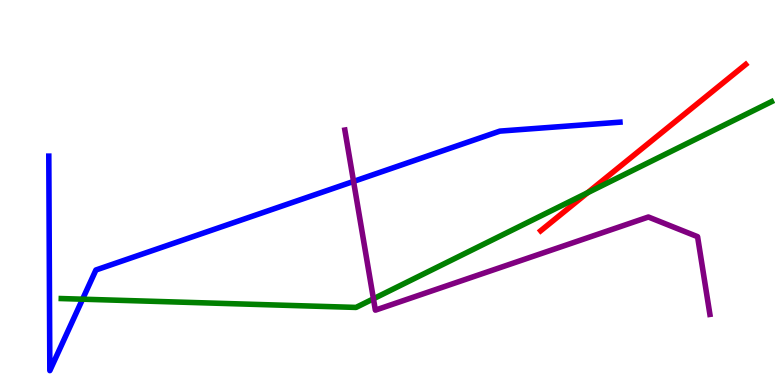[{'lines': ['blue', 'red'], 'intersections': []}, {'lines': ['green', 'red'], 'intersections': [{'x': 7.58, 'y': 4.99}]}, {'lines': ['purple', 'red'], 'intersections': []}, {'lines': ['blue', 'green'], 'intersections': [{'x': 1.07, 'y': 2.23}]}, {'lines': ['blue', 'purple'], 'intersections': [{'x': 4.56, 'y': 5.29}]}, {'lines': ['green', 'purple'], 'intersections': [{'x': 4.82, 'y': 2.24}]}]